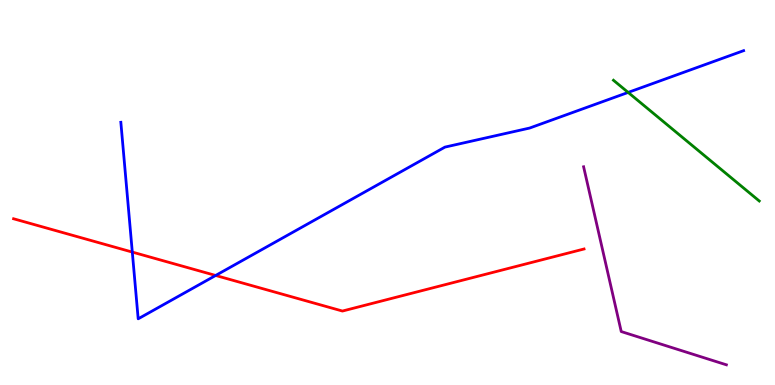[{'lines': ['blue', 'red'], 'intersections': [{'x': 1.71, 'y': 3.45}, {'x': 2.78, 'y': 2.85}]}, {'lines': ['green', 'red'], 'intersections': []}, {'lines': ['purple', 'red'], 'intersections': []}, {'lines': ['blue', 'green'], 'intersections': [{'x': 8.11, 'y': 7.6}]}, {'lines': ['blue', 'purple'], 'intersections': []}, {'lines': ['green', 'purple'], 'intersections': []}]